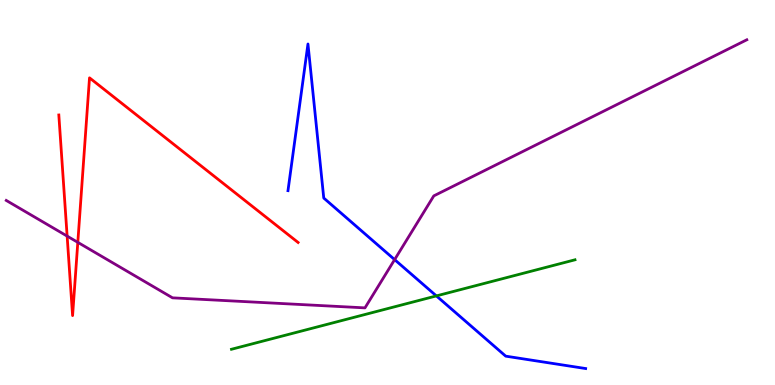[{'lines': ['blue', 'red'], 'intersections': []}, {'lines': ['green', 'red'], 'intersections': []}, {'lines': ['purple', 'red'], 'intersections': [{'x': 0.866, 'y': 3.87}, {'x': 1.0, 'y': 3.71}]}, {'lines': ['blue', 'green'], 'intersections': [{'x': 5.63, 'y': 2.31}]}, {'lines': ['blue', 'purple'], 'intersections': [{'x': 5.09, 'y': 3.26}]}, {'lines': ['green', 'purple'], 'intersections': []}]